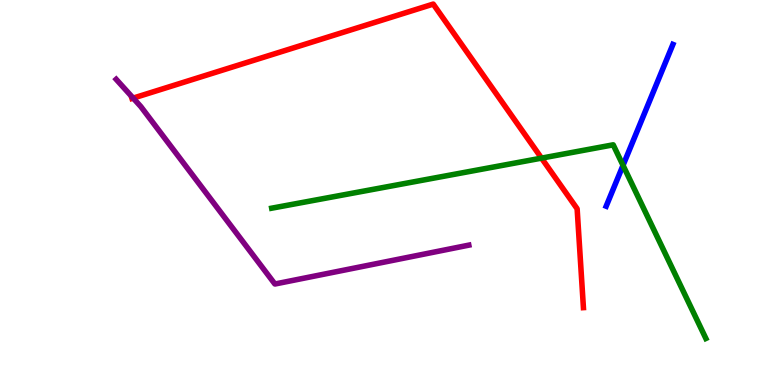[{'lines': ['blue', 'red'], 'intersections': []}, {'lines': ['green', 'red'], 'intersections': [{'x': 6.99, 'y': 5.89}]}, {'lines': ['purple', 'red'], 'intersections': [{'x': 1.72, 'y': 7.45}]}, {'lines': ['blue', 'green'], 'intersections': [{'x': 8.04, 'y': 5.71}]}, {'lines': ['blue', 'purple'], 'intersections': []}, {'lines': ['green', 'purple'], 'intersections': []}]